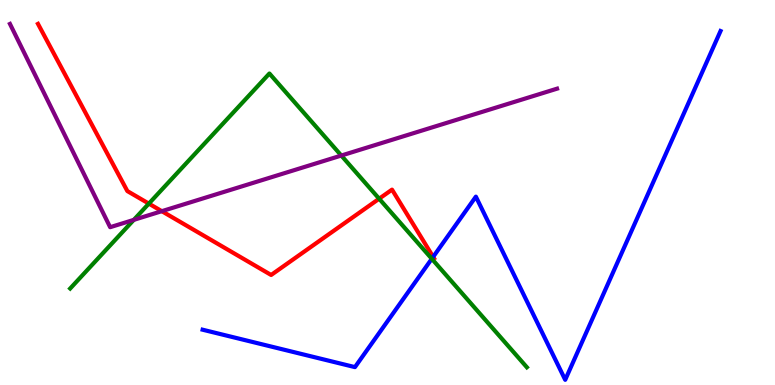[{'lines': ['blue', 'red'], 'intersections': [{'x': 5.59, 'y': 3.33}]}, {'lines': ['green', 'red'], 'intersections': [{'x': 1.92, 'y': 4.71}, {'x': 4.89, 'y': 4.84}]}, {'lines': ['purple', 'red'], 'intersections': [{'x': 2.09, 'y': 4.51}]}, {'lines': ['blue', 'green'], 'intersections': [{'x': 5.57, 'y': 3.28}]}, {'lines': ['blue', 'purple'], 'intersections': []}, {'lines': ['green', 'purple'], 'intersections': [{'x': 1.73, 'y': 4.29}, {'x': 4.4, 'y': 5.96}]}]